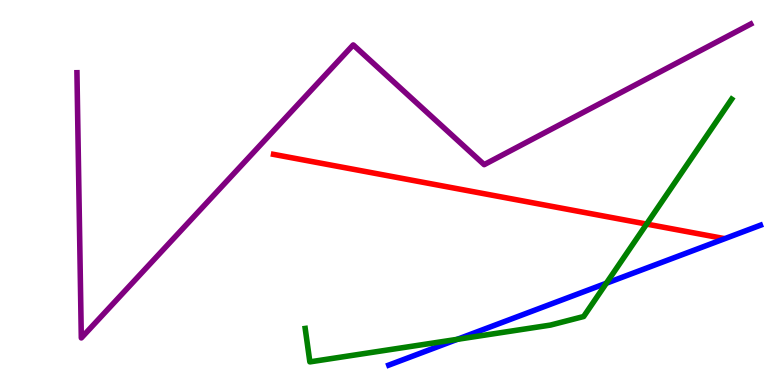[{'lines': ['blue', 'red'], 'intersections': []}, {'lines': ['green', 'red'], 'intersections': [{'x': 8.34, 'y': 4.18}]}, {'lines': ['purple', 'red'], 'intersections': []}, {'lines': ['blue', 'green'], 'intersections': [{'x': 5.9, 'y': 1.19}, {'x': 7.82, 'y': 2.64}]}, {'lines': ['blue', 'purple'], 'intersections': []}, {'lines': ['green', 'purple'], 'intersections': []}]